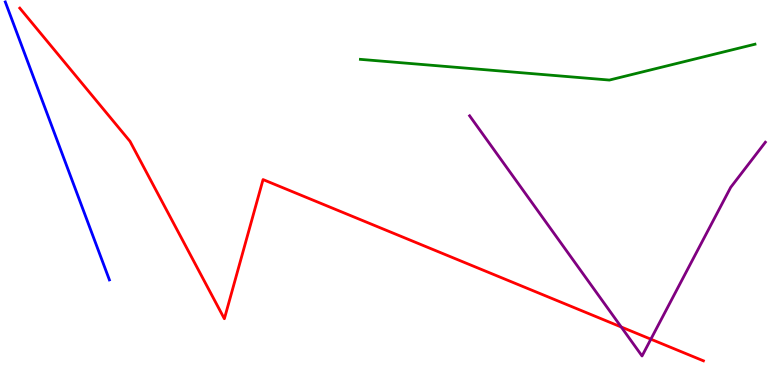[{'lines': ['blue', 'red'], 'intersections': []}, {'lines': ['green', 'red'], 'intersections': []}, {'lines': ['purple', 'red'], 'intersections': [{'x': 8.02, 'y': 1.51}, {'x': 8.4, 'y': 1.19}]}, {'lines': ['blue', 'green'], 'intersections': []}, {'lines': ['blue', 'purple'], 'intersections': []}, {'lines': ['green', 'purple'], 'intersections': []}]